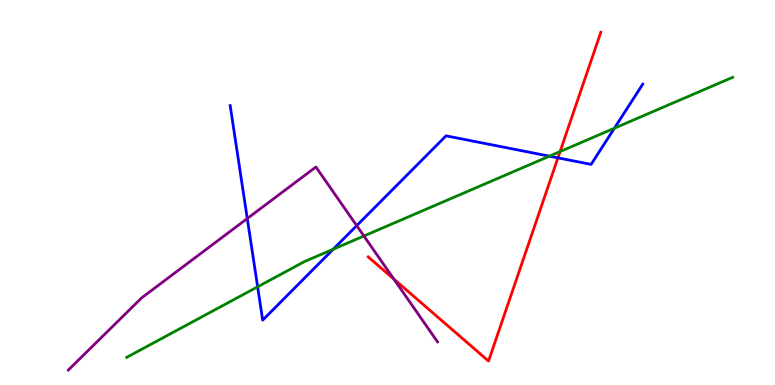[{'lines': ['blue', 'red'], 'intersections': [{'x': 7.2, 'y': 5.9}]}, {'lines': ['green', 'red'], 'intersections': [{'x': 7.23, 'y': 6.06}]}, {'lines': ['purple', 'red'], 'intersections': [{'x': 5.08, 'y': 2.75}]}, {'lines': ['blue', 'green'], 'intersections': [{'x': 3.32, 'y': 2.55}, {'x': 4.3, 'y': 3.53}, {'x': 7.09, 'y': 5.94}, {'x': 7.93, 'y': 6.67}]}, {'lines': ['blue', 'purple'], 'intersections': [{'x': 3.19, 'y': 4.32}, {'x': 4.6, 'y': 4.14}]}, {'lines': ['green', 'purple'], 'intersections': [{'x': 4.7, 'y': 3.87}]}]